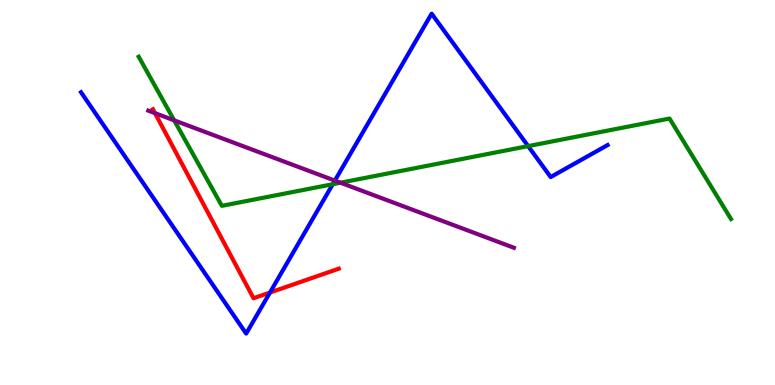[{'lines': ['blue', 'red'], 'intersections': [{'x': 3.48, 'y': 2.4}]}, {'lines': ['green', 'red'], 'intersections': []}, {'lines': ['purple', 'red'], 'intersections': [{'x': 2.0, 'y': 7.06}]}, {'lines': ['blue', 'green'], 'intersections': [{'x': 4.29, 'y': 5.22}, {'x': 6.81, 'y': 6.2}]}, {'lines': ['blue', 'purple'], 'intersections': [{'x': 4.32, 'y': 5.31}]}, {'lines': ['green', 'purple'], 'intersections': [{'x': 2.25, 'y': 6.87}, {'x': 4.39, 'y': 5.25}]}]